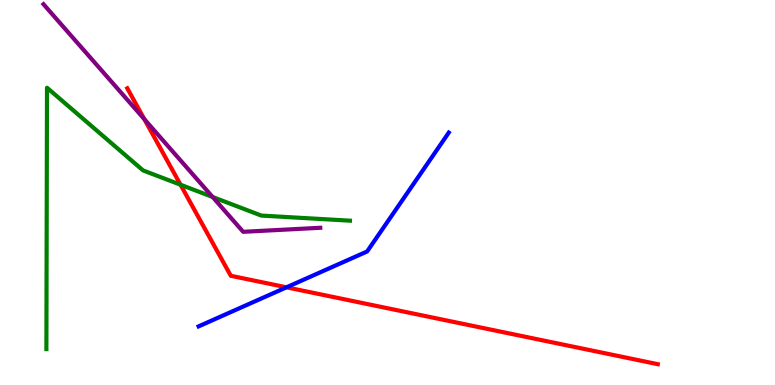[{'lines': ['blue', 'red'], 'intersections': [{'x': 3.7, 'y': 2.54}]}, {'lines': ['green', 'red'], 'intersections': [{'x': 2.33, 'y': 5.2}]}, {'lines': ['purple', 'red'], 'intersections': [{'x': 1.86, 'y': 6.91}]}, {'lines': ['blue', 'green'], 'intersections': []}, {'lines': ['blue', 'purple'], 'intersections': []}, {'lines': ['green', 'purple'], 'intersections': [{'x': 2.74, 'y': 4.88}]}]